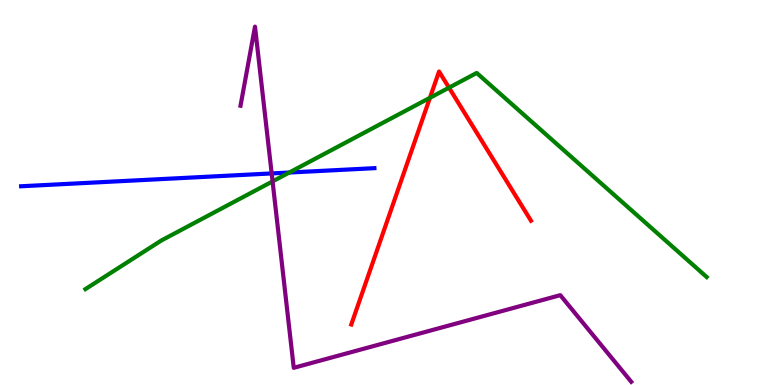[{'lines': ['blue', 'red'], 'intersections': []}, {'lines': ['green', 'red'], 'intersections': [{'x': 5.55, 'y': 7.46}, {'x': 5.79, 'y': 7.72}]}, {'lines': ['purple', 'red'], 'intersections': []}, {'lines': ['blue', 'green'], 'intersections': [{'x': 3.73, 'y': 5.52}]}, {'lines': ['blue', 'purple'], 'intersections': [{'x': 3.51, 'y': 5.5}]}, {'lines': ['green', 'purple'], 'intersections': [{'x': 3.52, 'y': 5.29}]}]